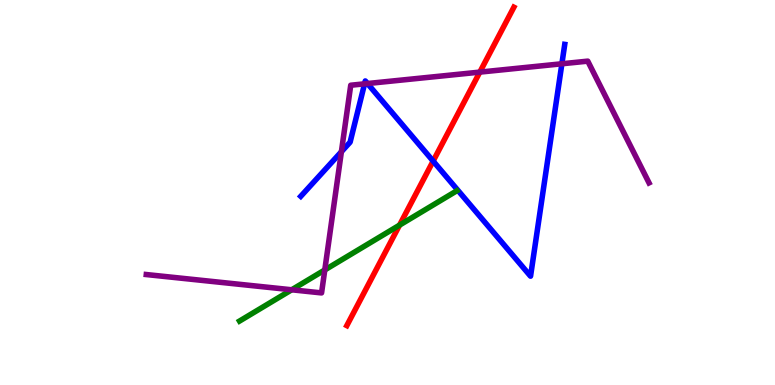[{'lines': ['blue', 'red'], 'intersections': [{'x': 5.59, 'y': 5.82}]}, {'lines': ['green', 'red'], 'intersections': [{'x': 5.16, 'y': 4.15}]}, {'lines': ['purple', 'red'], 'intersections': [{'x': 6.19, 'y': 8.13}]}, {'lines': ['blue', 'green'], 'intersections': []}, {'lines': ['blue', 'purple'], 'intersections': [{'x': 4.41, 'y': 6.06}, {'x': 4.7, 'y': 7.82}, {'x': 4.74, 'y': 7.83}, {'x': 7.25, 'y': 8.34}]}, {'lines': ['green', 'purple'], 'intersections': [{'x': 3.76, 'y': 2.47}, {'x': 4.19, 'y': 2.99}]}]